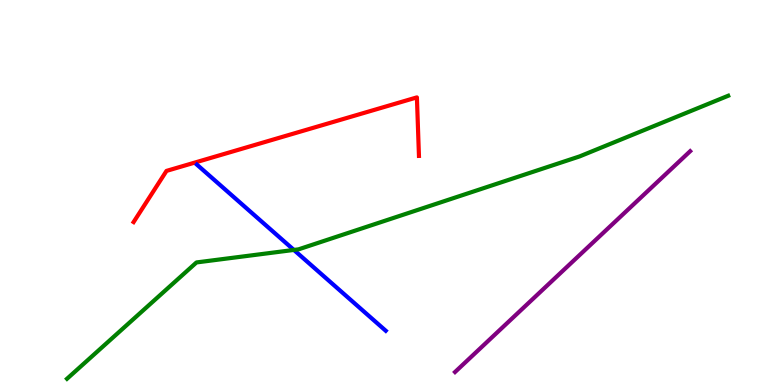[{'lines': ['blue', 'red'], 'intersections': []}, {'lines': ['green', 'red'], 'intersections': []}, {'lines': ['purple', 'red'], 'intersections': []}, {'lines': ['blue', 'green'], 'intersections': [{'x': 3.79, 'y': 3.51}]}, {'lines': ['blue', 'purple'], 'intersections': []}, {'lines': ['green', 'purple'], 'intersections': []}]